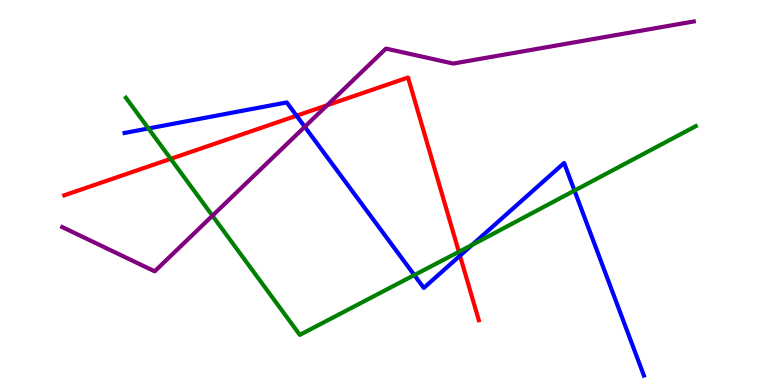[{'lines': ['blue', 'red'], 'intersections': [{'x': 3.83, 'y': 6.99}, {'x': 5.94, 'y': 3.36}]}, {'lines': ['green', 'red'], 'intersections': [{'x': 2.2, 'y': 5.87}, {'x': 5.92, 'y': 3.46}]}, {'lines': ['purple', 'red'], 'intersections': [{'x': 4.22, 'y': 7.27}]}, {'lines': ['blue', 'green'], 'intersections': [{'x': 1.92, 'y': 6.66}, {'x': 5.35, 'y': 2.86}, {'x': 6.09, 'y': 3.64}, {'x': 7.41, 'y': 5.05}]}, {'lines': ['blue', 'purple'], 'intersections': [{'x': 3.93, 'y': 6.71}]}, {'lines': ['green', 'purple'], 'intersections': [{'x': 2.74, 'y': 4.4}]}]